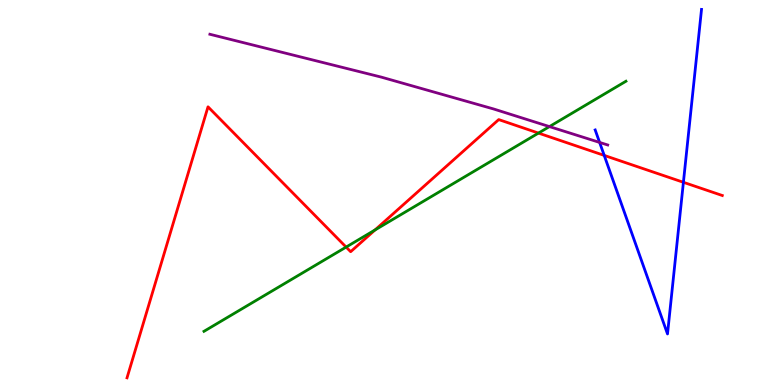[{'lines': ['blue', 'red'], 'intersections': [{'x': 7.8, 'y': 5.96}, {'x': 8.82, 'y': 5.27}]}, {'lines': ['green', 'red'], 'intersections': [{'x': 4.47, 'y': 3.58}, {'x': 4.84, 'y': 4.03}, {'x': 6.95, 'y': 6.54}]}, {'lines': ['purple', 'red'], 'intersections': []}, {'lines': ['blue', 'green'], 'intersections': []}, {'lines': ['blue', 'purple'], 'intersections': [{'x': 7.74, 'y': 6.3}]}, {'lines': ['green', 'purple'], 'intersections': [{'x': 7.09, 'y': 6.71}]}]